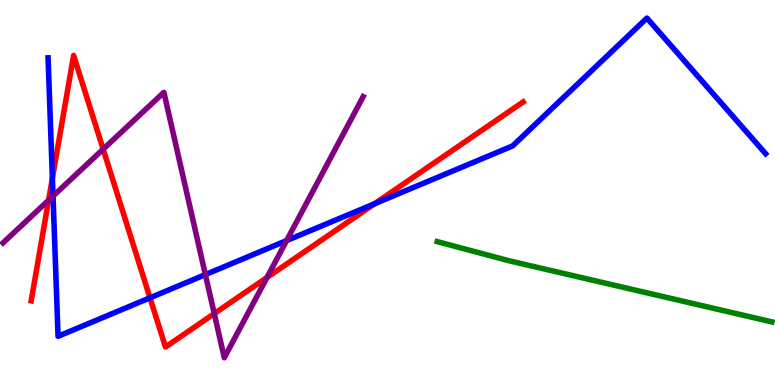[{'lines': ['blue', 'red'], 'intersections': [{'x': 0.676, 'y': 5.37}, {'x': 1.94, 'y': 2.26}, {'x': 4.83, 'y': 4.71}]}, {'lines': ['green', 'red'], 'intersections': []}, {'lines': ['purple', 'red'], 'intersections': [{'x': 0.627, 'y': 4.8}, {'x': 1.33, 'y': 6.12}, {'x': 2.76, 'y': 1.85}, {'x': 3.44, 'y': 2.79}]}, {'lines': ['blue', 'green'], 'intersections': []}, {'lines': ['blue', 'purple'], 'intersections': [{'x': 0.684, 'y': 4.91}, {'x': 2.65, 'y': 2.87}, {'x': 3.7, 'y': 3.75}]}, {'lines': ['green', 'purple'], 'intersections': []}]